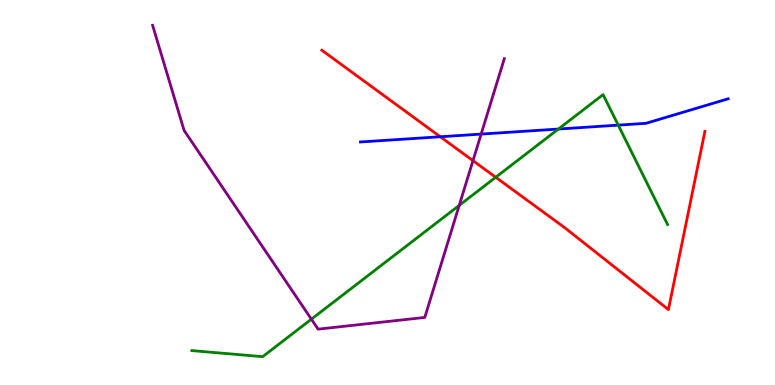[{'lines': ['blue', 'red'], 'intersections': [{'x': 5.68, 'y': 6.45}]}, {'lines': ['green', 'red'], 'intersections': [{'x': 6.4, 'y': 5.4}]}, {'lines': ['purple', 'red'], 'intersections': [{'x': 6.1, 'y': 5.83}]}, {'lines': ['blue', 'green'], 'intersections': [{'x': 7.2, 'y': 6.65}, {'x': 7.98, 'y': 6.75}]}, {'lines': ['blue', 'purple'], 'intersections': [{'x': 6.21, 'y': 6.52}]}, {'lines': ['green', 'purple'], 'intersections': [{'x': 4.02, 'y': 1.71}, {'x': 5.93, 'y': 4.67}]}]